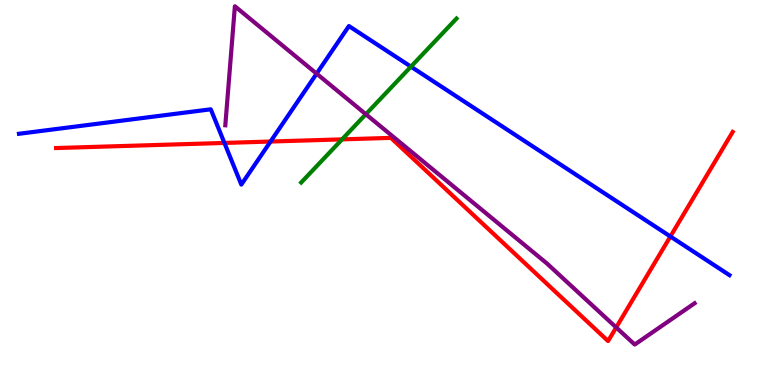[{'lines': ['blue', 'red'], 'intersections': [{'x': 2.9, 'y': 6.29}, {'x': 3.49, 'y': 6.32}, {'x': 8.65, 'y': 3.86}]}, {'lines': ['green', 'red'], 'intersections': [{'x': 4.41, 'y': 6.38}]}, {'lines': ['purple', 'red'], 'intersections': [{'x': 7.95, 'y': 1.5}]}, {'lines': ['blue', 'green'], 'intersections': [{'x': 5.3, 'y': 8.27}]}, {'lines': ['blue', 'purple'], 'intersections': [{'x': 4.09, 'y': 8.09}]}, {'lines': ['green', 'purple'], 'intersections': [{'x': 4.72, 'y': 7.03}]}]